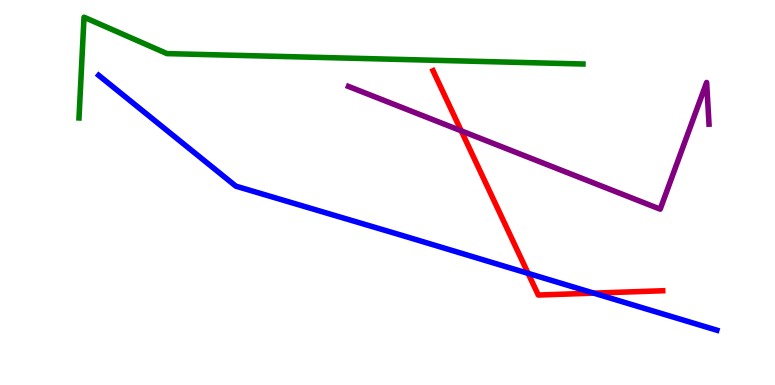[{'lines': ['blue', 'red'], 'intersections': [{'x': 6.81, 'y': 2.9}, {'x': 7.66, 'y': 2.39}]}, {'lines': ['green', 'red'], 'intersections': []}, {'lines': ['purple', 'red'], 'intersections': [{'x': 5.95, 'y': 6.6}]}, {'lines': ['blue', 'green'], 'intersections': []}, {'lines': ['blue', 'purple'], 'intersections': []}, {'lines': ['green', 'purple'], 'intersections': []}]